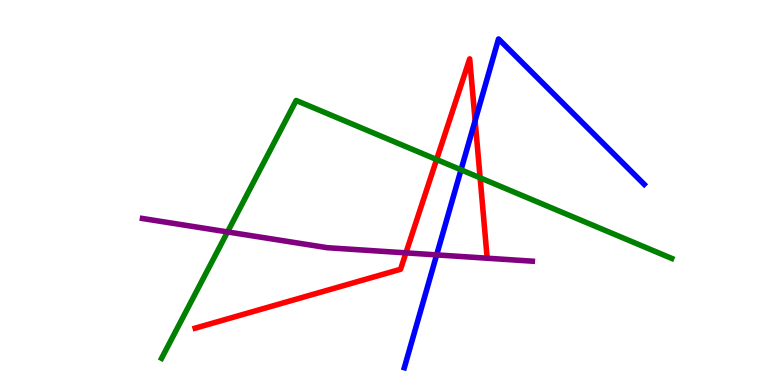[{'lines': ['blue', 'red'], 'intersections': [{'x': 6.13, 'y': 6.87}]}, {'lines': ['green', 'red'], 'intersections': [{'x': 5.63, 'y': 5.86}, {'x': 6.2, 'y': 5.38}]}, {'lines': ['purple', 'red'], 'intersections': [{'x': 5.24, 'y': 3.43}]}, {'lines': ['blue', 'green'], 'intersections': [{'x': 5.95, 'y': 5.59}]}, {'lines': ['blue', 'purple'], 'intersections': [{'x': 5.63, 'y': 3.38}]}, {'lines': ['green', 'purple'], 'intersections': [{'x': 2.94, 'y': 3.98}]}]